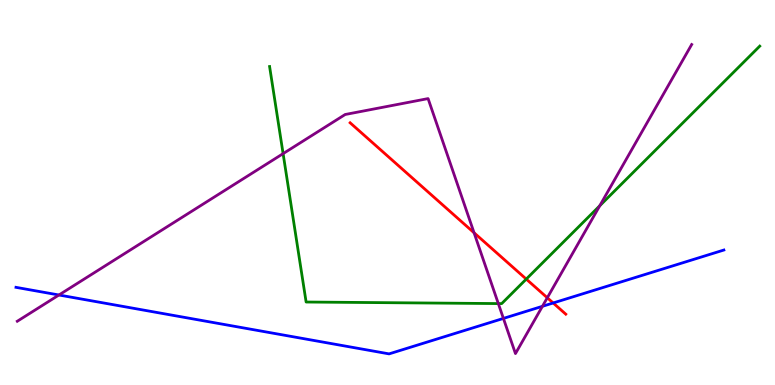[{'lines': ['blue', 'red'], 'intersections': [{'x': 7.14, 'y': 2.13}]}, {'lines': ['green', 'red'], 'intersections': [{'x': 6.79, 'y': 2.75}]}, {'lines': ['purple', 'red'], 'intersections': [{'x': 6.12, 'y': 3.95}, {'x': 7.06, 'y': 2.27}]}, {'lines': ['blue', 'green'], 'intersections': []}, {'lines': ['blue', 'purple'], 'intersections': [{'x': 0.76, 'y': 2.34}, {'x': 6.5, 'y': 1.73}, {'x': 7.0, 'y': 2.04}]}, {'lines': ['green', 'purple'], 'intersections': [{'x': 3.65, 'y': 6.01}, {'x': 6.43, 'y': 2.11}, {'x': 7.74, 'y': 4.66}]}]